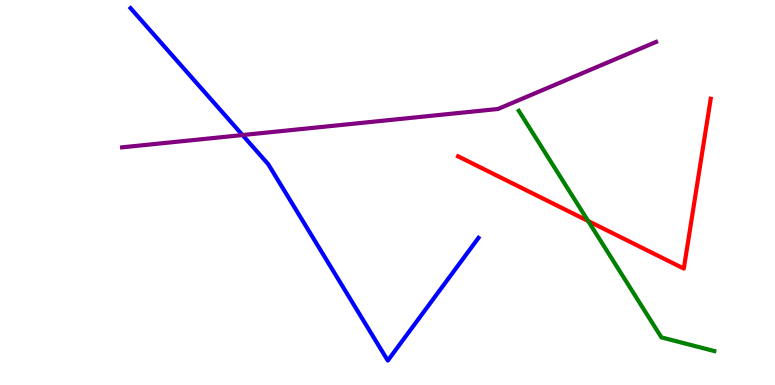[{'lines': ['blue', 'red'], 'intersections': []}, {'lines': ['green', 'red'], 'intersections': [{'x': 7.59, 'y': 4.26}]}, {'lines': ['purple', 'red'], 'intersections': []}, {'lines': ['blue', 'green'], 'intersections': []}, {'lines': ['blue', 'purple'], 'intersections': [{'x': 3.13, 'y': 6.49}]}, {'lines': ['green', 'purple'], 'intersections': []}]